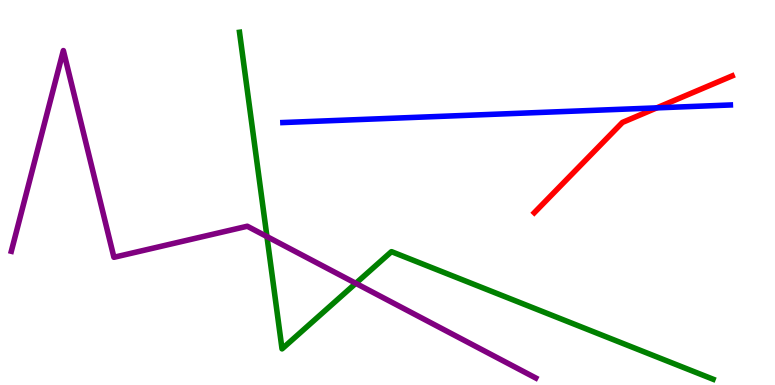[{'lines': ['blue', 'red'], 'intersections': [{'x': 8.47, 'y': 7.2}]}, {'lines': ['green', 'red'], 'intersections': []}, {'lines': ['purple', 'red'], 'intersections': []}, {'lines': ['blue', 'green'], 'intersections': []}, {'lines': ['blue', 'purple'], 'intersections': []}, {'lines': ['green', 'purple'], 'intersections': [{'x': 3.44, 'y': 3.86}, {'x': 4.59, 'y': 2.64}]}]